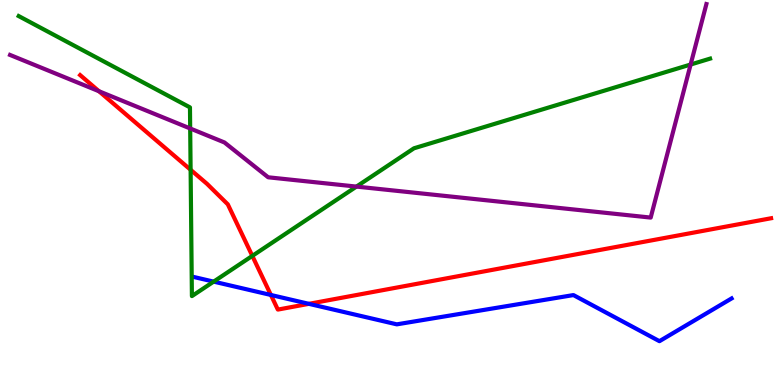[{'lines': ['blue', 'red'], 'intersections': [{'x': 3.5, 'y': 2.34}, {'x': 3.99, 'y': 2.11}]}, {'lines': ['green', 'red'], 'intersections': [{'x': 2.46, 'y': 5.59}, {'x': 3.26, 'y': 3.35}]}, {'lines': ['purple', 'red'], 'intersections': [{'x': 1.28, 'y': 7.63}]}, {'lines': ['blue', 'green'], 'intersections': [{'x': 2.76, 'y': 2.69}]}, {'lines': ['blue', 'purple'], 'intersections': []}, {'lines': ['green', 'purple'], 'intersections': [{'x': 2.45, 'y': 6.66}, {'x': 4.6, 'y': 5.15}, {'x': 8.91, 'y': 8.32}]}]